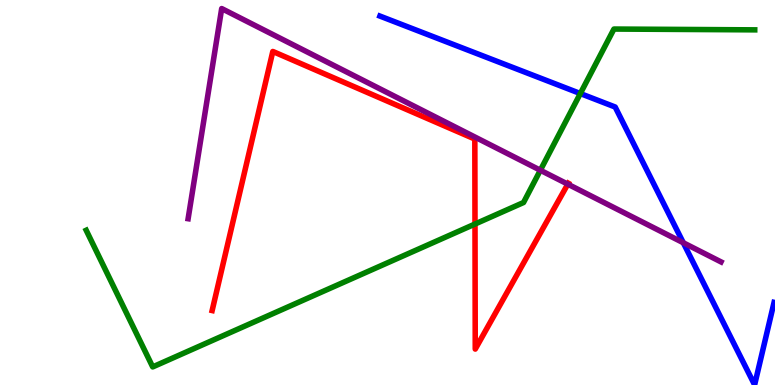[{'lines': ['blue', 'red'], 'intersections': []}, {'lines': ['green', 'red'], 'intersections': [{'x': 6.13, 'y': 4.18}]}, {'lines': ['purple', 'red'], 'intersections': [{'x': 7.33, 'y': 5.22}]}, {'lines': ['blue', 'green'], 'intersections': [{'x': 7.49, 'y': 7.57}]}, {'lines': ['blue', 'purple'], 'intersections': [{'x': 8.82, 'y': 3.69}]}, {'lines': ['green', 'purple'], 'intersections': [{'x': 6.97, 'y': 5.58}]}]